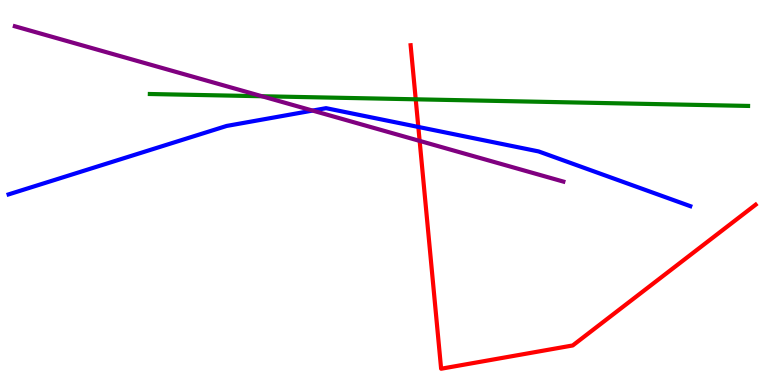[{'lines': ['blue', 'red'], 'intersections': [{'x': 5.4, 'y': 6.7}]}, {'lines': ['green', 'red'], 'intersections': [{'x': 5.36, 'y': 7.42}]}, {'lines': ['purple', 'red'], 'intersections': [{'x': 5.41, 'y': 6.34}]}, {'lines': ['blue', 'green'], 'intersections': []}, {'lines': ['blue', 'purple'], 'intersections': [{'x': 4.03, 'y': 7.13}]}, {'lines': ['green', 'purple'], 'intersections': [{'x': 3.38, 'y': 7.5}]}]